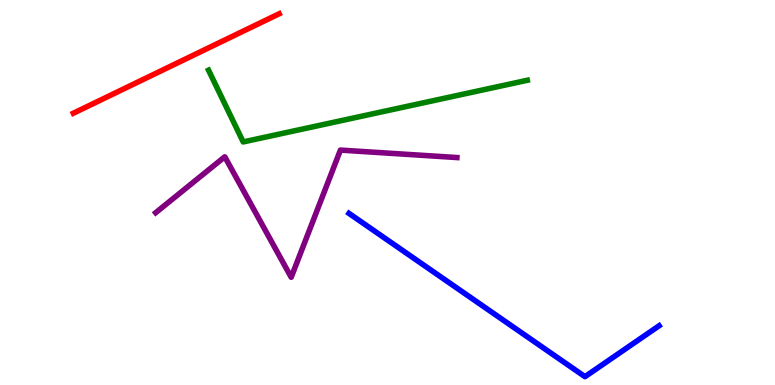[{'lines': ['blue', 'red'], 'intersections': []}, {'lines': ['green', 'red'], 'intersections': []}, {'lines': ['purple', 'red'], 'intersections': []}, {'lines': ['blue', 'green'], 'intersections': []}, {'lines': ['blue', 'purple'], 'intersections': []}, {'lines': ['green', 'purple'], 'intersections': []}]